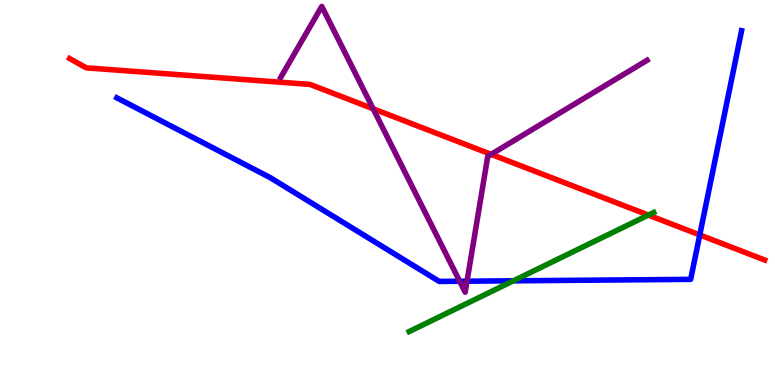[{'lines': ['blue', 'red'], 'intersections': [{'x': 9.03, 'y': 3.9}]}, {'lines': ['green', 'red'], 'intersections': [{'x': 8.37, 'y': 4.41}]}, {'lines': ['purple', 'red'], 'intersections': [{'x': 4.81, 'y': 7.17}, {'x': 6.34, 'y': 5.99}]}, {'lines': ['blue', 'green'], 'intersections': [{'x': 6.62, 'y': 2.71}]}, {'lines': ['blue', 'purple'], 'intersections': [{'x': 5.93, 'y': 2.69}, {'x': 6.03, 'y': 2.7}]}, {'lines': ['green', 'purple'], 'intersections': []}]